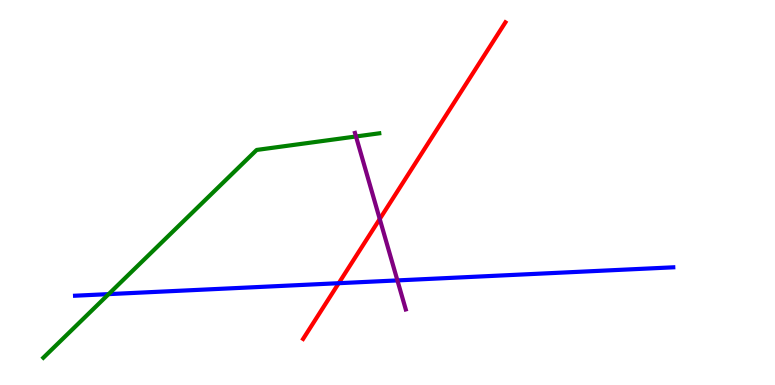[{'lines': ['blue', 'red'], 'intersections': [{'x': 4.37, 'y': 2.64}]}, {'lines': ['green', 'red'], 'intersections': []}, {'lines': ['purple', 'red'], 'intersections': [{'x': 4.9, 'y': 4.31}]}, {'lines': ['blue', 'green'], 'intersections': [{'x': 1.4, 'y': 2.36}]}, {'lines': ['blue', 'purple'], 'intersections': [{'x': 5.13, 'y': 2.72}]}, {'lines': ['green', 'purple'], 'intersections': [{'x': 4.59, 'y': 6.46}]}]